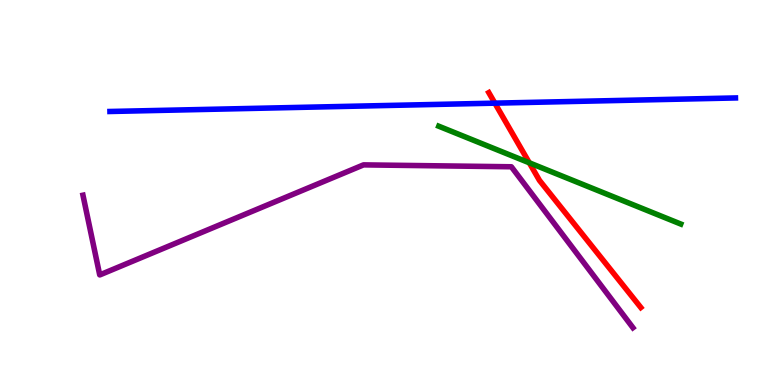[{'lines': ['blue', 'red'], 'intersections': [{'x': 6.39, 'y': 7.32}]}, {'lines': ['green', 'red'], 'intersections': [{'x': 6.83, 'y': 5.77}]}, {'lines': ['purple', 'red'], 'intersections': []}, {'lines': ['blue', 'green'], 'intersections': []}, {'lines': ['blue', 'purple'], 'intersections': []}, {'lines': ['green', 'purple'], 'intersections': []}]